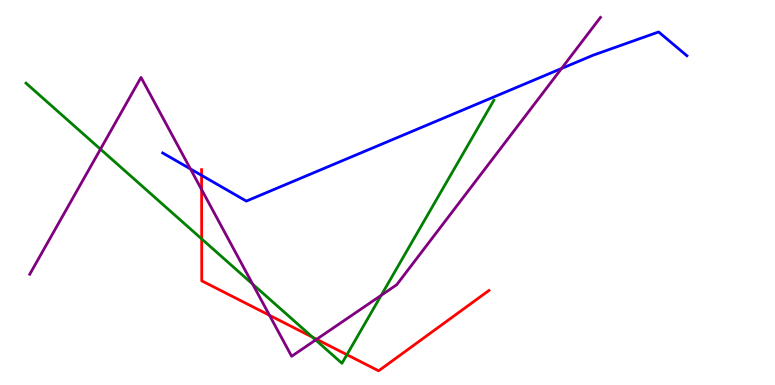[{'lines': ['blue', 'red'], 'intersections': [{'x': 2.6, 'y': 5.45}]}, {'lines': ['green', 'red'], 'intersections': [{'x': 2.6, 'y': 3.79}, {'x': 4.03, 'y': 1.24}, {'x': 4.48, 'y': 0.787}]}, {'lines': ['purple', 'red'], 'intersections': [{'x': 2.6, 'y': 5.08}, {'x': 3.48, 'y': 1.81}, {'x': 4.09, 'y': 1.19}]}, {'lines': ['blue', 'green'], 'intersections': []}, {'lines': ['blue', 'purple'], 'intersections': [{'x': 2.46, 'y': 5.61}, {'x': 7.25, 'y': 8.22}]}, {'lines': ['green', 'purple'], 'intersections': [{'x': 1.3, 'y': 6.13}, {'x': 3.26, 'y': 2.62}, {'x': 4.07, 'y': 1.17}, {'x': 4.92, 'y': 2.33}]}]